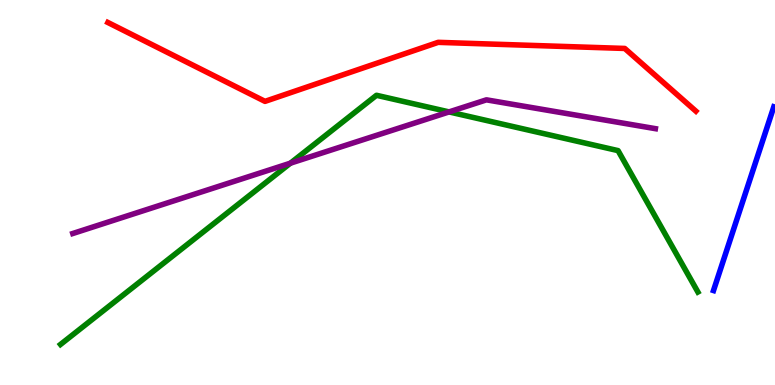[{'lines': ['blue', 'red'], 'intersections': []}, {'lines': ['green', 'red'], 'intersections': []}, {'lines': ['purple', 'red'], 'intersections': []}, {'lines': ['blue', 'green'], 'intersections': []}, {'lines': ['blue', 'purple'], 'intersections': []}, {'lines': ['green', 'purple'], 'intersections': [{'x': 3.75, 'y': 5.76}, {'x': 5.79, 'y': 7.09}]}]